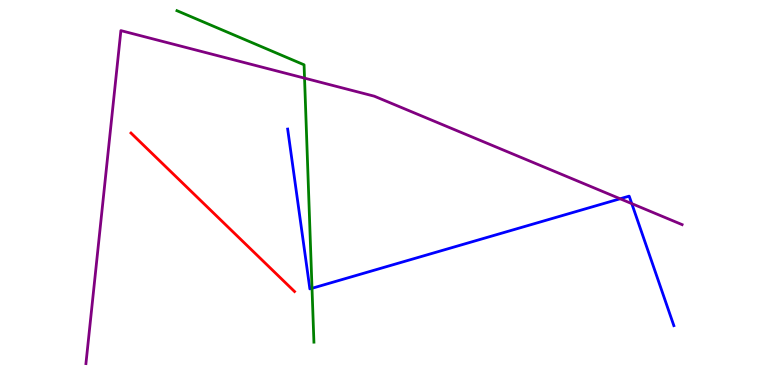[{'lines': ['blue', 'red'], 'intersections': []}, {'lines': ['green', 'red'], 'intersections': []}, {'lines': ['purple', 'red'], 'intersections': []}, {'lines': ['blue', 'green'], 'intersections': [{'x': 4.03, 'y': 2.51}]}, {'lines': ['blue', 'purple'], 'intersections': [{'x': 8.0, 'y': 4.84}, {'x': 8.15, 'y': 4.71}]}, {'lines': ['green', 'purple'], 'intersections': [{'x': 3.93, 'y': 7.97}]}]